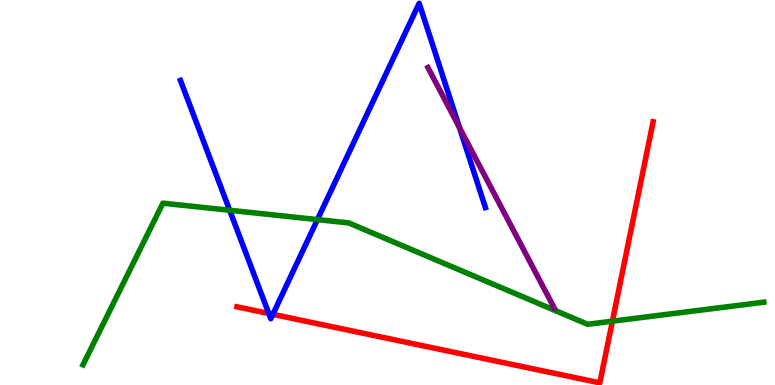[{'lines': ['blue', 'red'], 'intersections': [{'x': 3.47, 'y': 1.86}, {'x': 3.52, 'y': 1.84}]}, {'lines': ['green', 'red'], 'intersections': [{'x': 7.9, 'y': 1.66}]}, {'lines': ['purple', 'red'], 'intersections': []}, {'lines': ['blue', 'green'], 'intersections': [{'x': 2.96, 'y': 4.54}, {'x': 4.1, 'y': 4.3}]}, {'lines': ['blue', 'purple'], 'intersections': [{'x': 5.93, 'y': 6.69}]}, {'lines': ['green', 'purple'], 'intersections': []}]